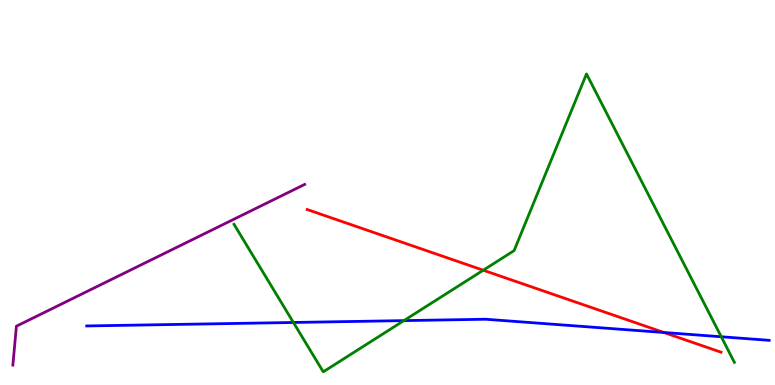[{'lines': ['blue', 'red'], 'intersections': [{'x': 8.57, 'y': 1.36}]}, {'lines': ['green', 'red'], 'intersections': [{'x': 6.24, 'y': 2.98}]}, {'lines': ['purple', 'red'], 'intersections': []}, {'lines': ['blue', 'green'], 'intersections': [{'x': 3.79, 'y': 1.62}, {'x': 5.21, 'y': 1.67}, {'x': 9.31, 'y': 1.25}]}, {'lines': ['blue', 'purple'], 'intersections': []}, {'lines': ['green', 'purple'], 'intersections': []}]